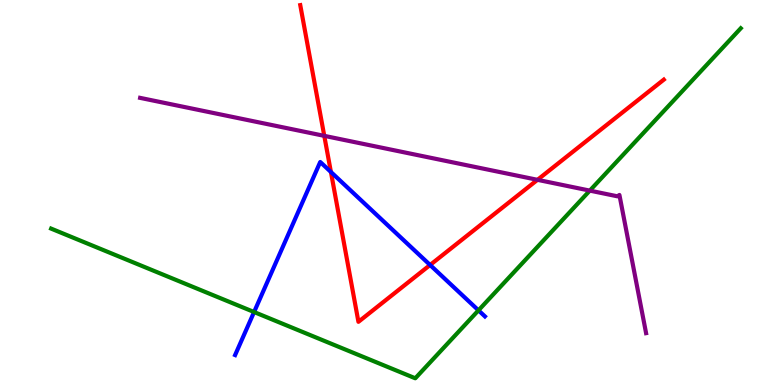[{'lines': ['blue', 'red'], 'intersections': [{'x': 4.27, 'y': 5.53}, {'x': 5.55, 'y': 3.12}]}, {'lines': ['green', 'red'], 'intersections': []}, {'lines': ['purple', 'red'], 'intersections': [{'x': 4.18, 'y': 6.47}, {'x': 6.94, 'y': 5.33}]}, {'lines': ['blue', 'green'], 'intersections': [{'x': 3.28, 'y': 1.9}, {'x': 6.17, 'y': 1.94}]}, {'lines': ['blue', 'purple'], 'intersections': []}, {'lines': ['green', 'purple'], 'intersections': [{'x': 7.61, 'y': 5.05}]}]